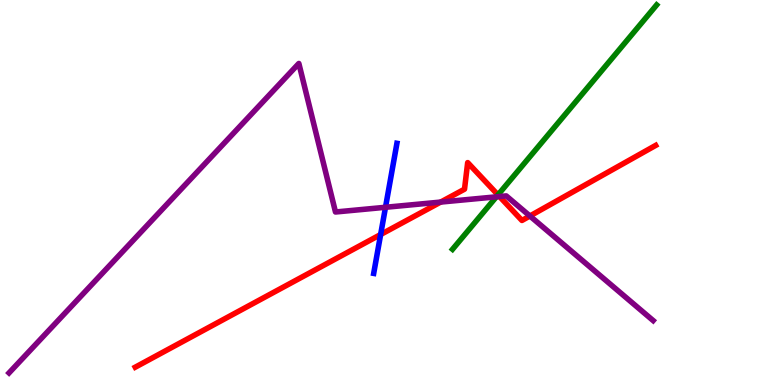[{'lines': ['blue', 'red'], 'intersections': [{'x': 4.91, 'y': 3.91}]}, {'lines': ['green', 'red'], 'intersections': [{'x': 6.43, 'y': 4.94}]}, {'lines': ['purple', 'red'], 'intersections': [{'x': 5.69, 'y': 4.75}, {'x': 6.45, 'y': 4.9}, {'x': 6.84, 'y': 4.39}]}, {'lines': ['blue', 'green'], 'intersections': []}, {'lines': ['blue', 'purple'], 'intersections': [{'x': 4.97, 'y': 4.62}]}, {'lines': ['green', 'purple'], 'intersections': [{'x': 6.4, 'y': 4.89}]}]